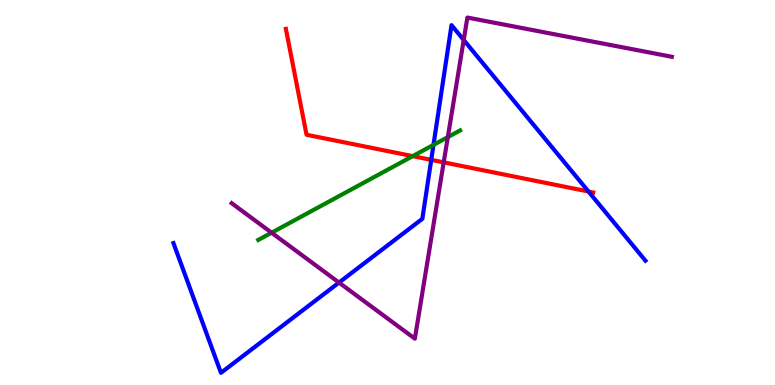[{'lines': ['blue', 'red'], 'intersections': [{'x': 5.56, 'y': 5.85}, {'x': 7.59, 'y': 5.03}]}, {'lines': ['green', 'red'], 'intersections': [{'x': 5.33, 'y': 5.94}]}, {'lines': ['purple', 'red'], 'intersections': [{'x': 5.73, 'y': 5.78}]}, {'lines': ['blue', 'green'], 'intersections': [{'x': 5.59, 'y': 6.24}]}, {'lines': ['blue', 'purple'], 'intersections': [{'x': 4.37, 'y': 2.66}, {'x': 5.98, 'y': 8.96}]}, {'lines': ['green', 'purple'], 'intersections': [{'x': 3.5, 'y': 3.96}, {'x': 5.78, 'y': 6.44}]}]